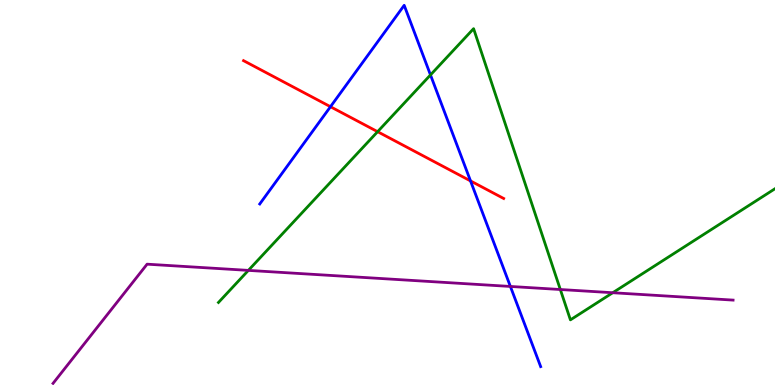[{'lines': ['blue', 'red'], 'intersections': [{'x': 4.26, 'y': 7.23}, {'x': 6.07, 'y': 5.3}]}, {'lines': ['green', 'red'], 'intersections': [{'x': 4.87, 'y': 6.58}]}, {'lines': ['purple', 'red'], 'intersections': []}, {'lines': ['blue', 'green'], 'intersections': [{'x': 5.55, 'y': 8.05}]}, {'lines': ['blue', 'purple'], 'intersections': [{'x': 6.59, 'y': 2.56}]}, {'lines': ['green', 'purple'], 'intersections': [{'x': 3.2, 'y': 2.98}, {'x': 7.23, 'y': 2.48}, {'x': 7.91, 'y': 2.4}]}]